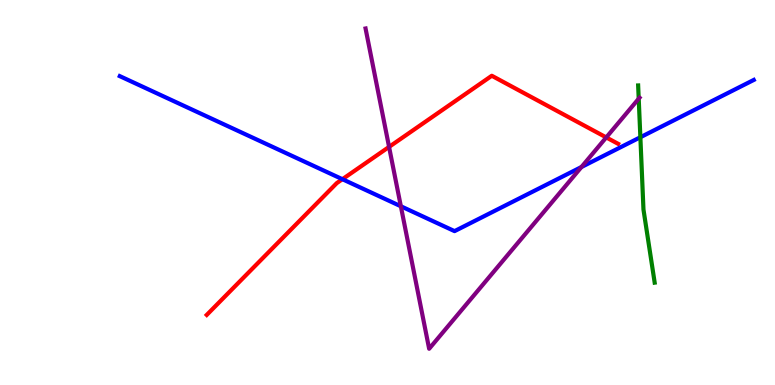[{'lines': ['blue', 'red'], 'intersections': [{'x': 4.42, 'y': 5.35}]}, {'lines': ['green', 'red'], 'intersections': []}, {'lines': ['purple', 'red'], 'intersections': [{'x': 5.02, 'y': 6.18}, {'x': 7.82, 'y': 6.43}]}, {'lines': ['blue', 'green'], 'intersections': [{'x': 8.26, 'y': 6.44}]}, {'lines': ['blue', 'purple'], 'intersections': [{'x': 5.17, 'y': 4.64}, {'x': 7.5, 'y': 5.66}]}, {'lines': ['green', 'purple'], 'intersections': [{'x': 8.24, 'y': 7.44}]}]